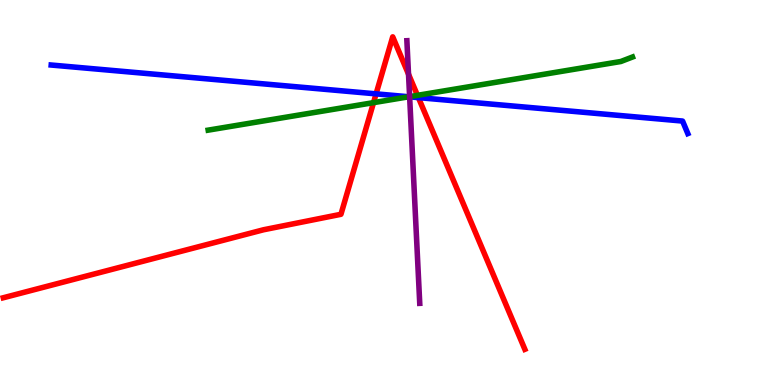[{'lines': ['blue', 'red'], 'intersections': [{'x': 4.85, 'y': 7.56}, {'x': 5.4, 'y': 7.46}]}, {'lines': ['green', 'red'], 'intersections': [{'x': 4.82, 'y': 7.33}, {'x': 5.39, 'y': 7.52}]}, {'lines': ['purple', 'red'], 'intersections': [{'x': 5.27, 'y': 8.07}]}, {'lines': ['blue', 'green'], 'intersections': [{'x': 5.28, 'y': 7.49}]}, {'lines': ['blue', 'purple'], 'intersections': [{'x': 5.29, 'y': 7.48}]}, {'lines': ['green', 'purple'], 'intersections': [{'x': 5.29, 'y': 7.49}]}]